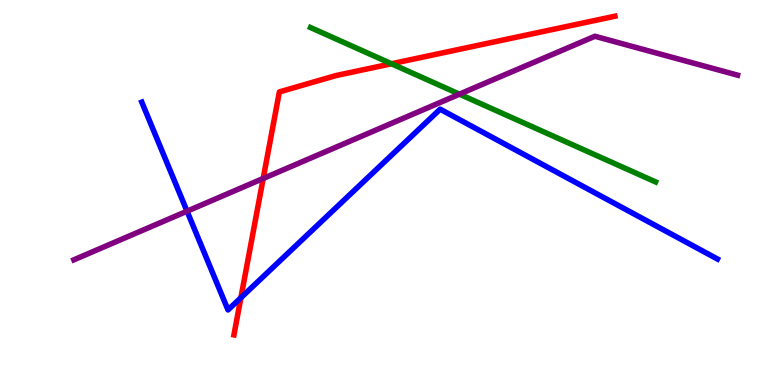[{'lines': ['blue', 'red'], 'intersections': [{'x': 3.11, 'y': 2.27}]}, {'lines': ['green', 'red'], 'intersections': [{'x': 5.05, 'y': 8.34}]}, {'lines': ['purple', 'red'], 'intersections': [{'x': 3.4, 'y': 5.36}]}, {'lines': ['blue', 'green'], 'intersections': []}, {'lines': ['blue', 'purple'], 'intersections': [{'x': 2.41, 'y': 4.51}]}, {'lines': ['green', 'purple'], 'intersections': [{'x': 5.93, 'y': 7.55}]}]